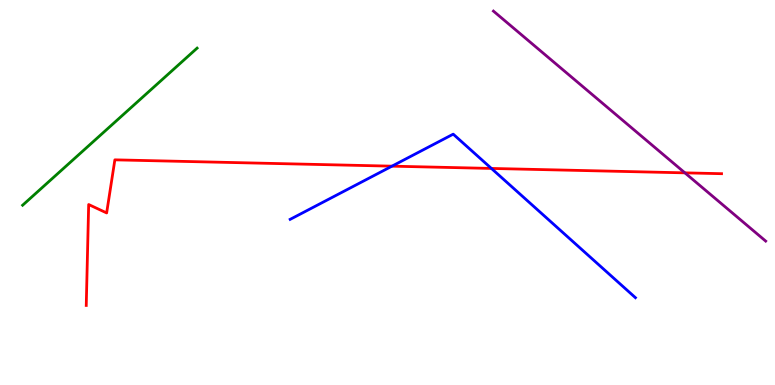[{'lines': ['blue', 'red'], 'intersections': [{'x': 5.06, 'y': 5.68}, {'x': 6.34, 'y': 5.63}]}, {'lines': ['green', 'red'], 'intersections': []}, {'lines': ['purple', 'red'], 'intersections': [{'x': 8.84, 'y': 5.51}]}, {'lines': ['blue', 'green'], 'intersections': []}, {'lines': ['blue', 'purple'], 'intersections': []}, {'lines': ['green', 'purple'], 'intersections': []}]